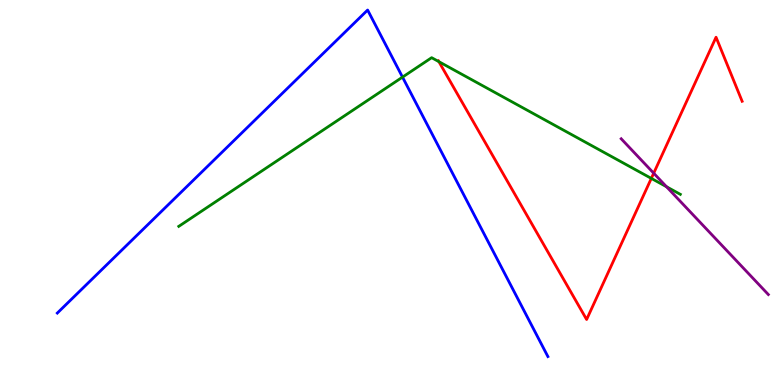[{'lines': ['blue', 'red'], 'intersections': []}, {'lines': ['green', 'red'], 'intersections': [{'x': 5.66, 'y': 8.4}, {'x': 8.4, 'y': 5.37}]}, {'lines': ['purple', 'red'], 'intersections': [{'x': 8.43, 'y': 5.5}]}, {'lines': ['blue', 'green'], 'intersections': [{'x': 5.19, 'y': 8.0}]}, {'lines': ['blue', 'purple'], 'intersections': []}, {'lines': ['green', 'purple'], 'intersections': [{'x': 8.6, 'y': 5.15}]}]